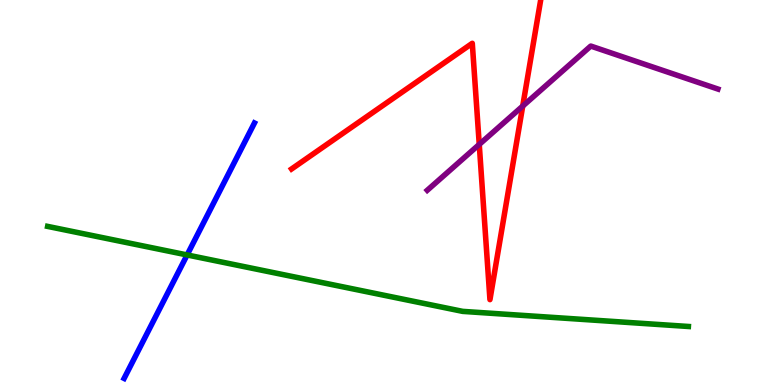[{'lines': ['blue', 'red'], 'intersections': []}, {'lines': ['green', 'red'], 'intersections': []}, {'lines': ['purple', 'red'], 'intersections': [{'x': 6.18, 'y': 6.25}, {'x': 6.74, 'y': 7.24}]}, {'lines': ['blue', 'green'], 'intersections': [{'x': 2.41, 'y': 3.38}]}, {'lines': ['blue', 'purple'], 'intersections': []}, {'lines': ['green', 'purple'], 'intersections': []}]